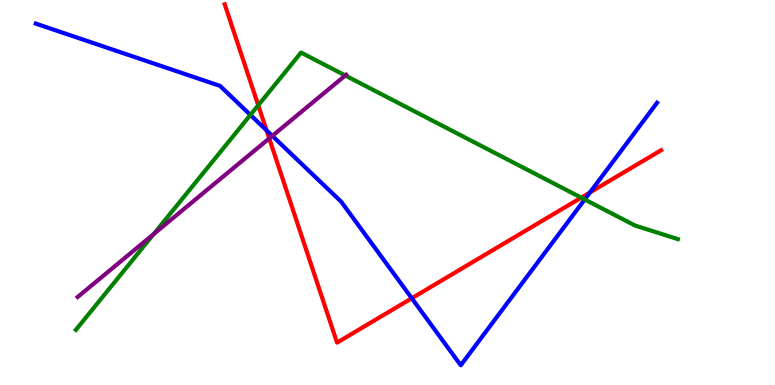[{'lines': ['blue', 'red'], 'intersections': [{'x': 3.44, 'y': 6.61}, {'x': 5.31, 'y': 2.25}, {'x': 7.61, 'y': 5.0}]}, {'lines': ['green', 'red'], 'intersections': [{'x': 3.33, 'y': 7.27}, {'x': 7.5, 'y': 4.87}]}, {'lines': ['purple', 'red'], 'intersections': [{'x': 3.47, 'y': 6.4}]}, {'lines': ['blue', 'green'], 'intersections': [{'x': 3.23, 'y': 7.01}, {'x': 7.54, 'y': 4.82}]}, {'lines': ['blue', 'purple'], 'intersections': [{'x': 3.51, 'y': 6.47}]}, {'lines': ['green', 'purple'], 'intersections': [{'x': 1.98, 'y': 3.92}, {'x': 4.46, 'y': 8.04}]}]